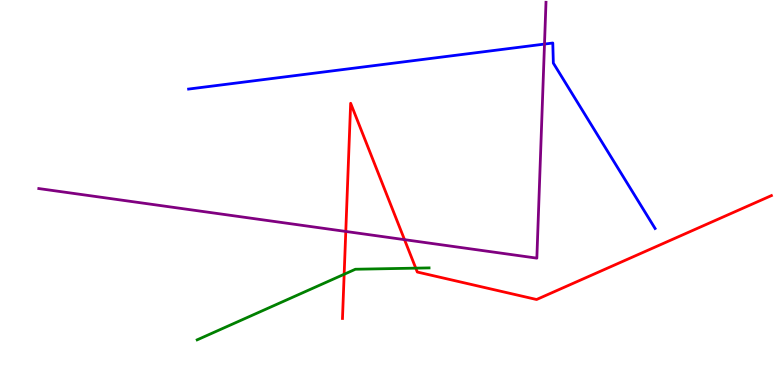[{'lines': ['blue', 'red'], 'intersections': []}, {'lines': ['green', 'red'], 'intersections': [{'x': 4.44, 'y': 2.88}, {'x': 5.36, 'y': 3.04}]}, {'lines': ['purple', 'red'], 'intersections': [{'x': 4.46, 'y': 3.99}, {'x': 5.22, 'y': 3.78}]}, {'lines': ['blue', 'green'], 'intersections': []}, {'lines': ['blue', 'purple'], 'intersections': [{'x': 7.03, 'y': 8.86}]}, {'lines': ['green', 'purple'], 'intersections': []}]